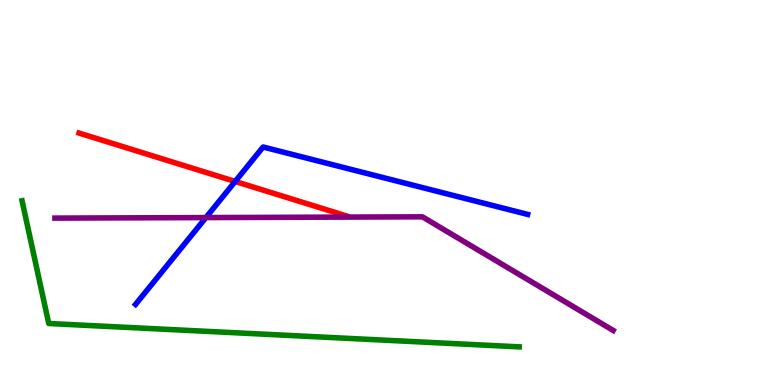[{'lines': ['blue', 'red'], 'intersections': [{'x': 3.03, 'y': 5.29}]}, {'lines': ['green', 'red'], 'intersections': []}, {'lines': ['purple', 'red'], 'intersections': []}, {'lines': ['blue', 'green'], 'intersections': []}, {'lines': ['blue', 'purple'], 'intersections': [{'x': 2.66, 'y': 4.35}]}, {'lines': ['green', 'purple'], 'intersections': []}]